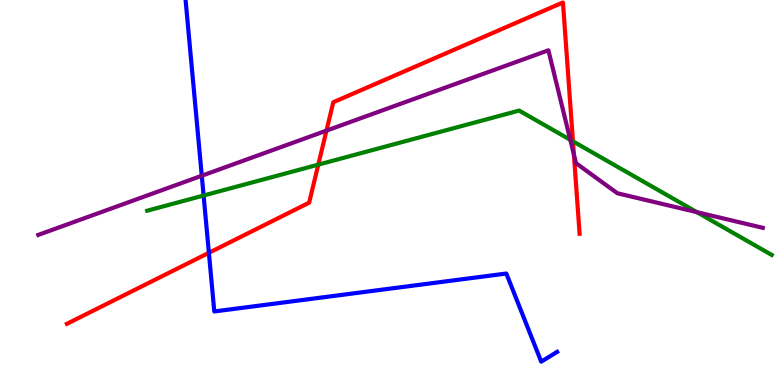[{'lines': ['blue', 'red'], 'intersections': [{'x': 2.7, 'y': 3.43}]}, {'lines': ['green', 'red'], 'intersections': [{'x': 4.11, 'y': 5.72}, {'x': 7.39, 'y': 6.33}]}, {'lines': ['purple', 'red'], 'intersections': [{'x': 4.21, 'y': 6.61}, {'x': 7.41, 'y': 5.99}]}, {'lines': ['blue', 'green'], 'intersections': [{'x': 2.63, 'y': 4.92}]}, {'lines': ['blue', 'purple'], 'intersections': [{'x': 2.6, 'y': 5.44}]}, {'lines': ['green', 'purple'], 'intersections': [{'x': 7.36, 'y': 6.37}, {'x': 8.99, 'y': 4.49}]}]